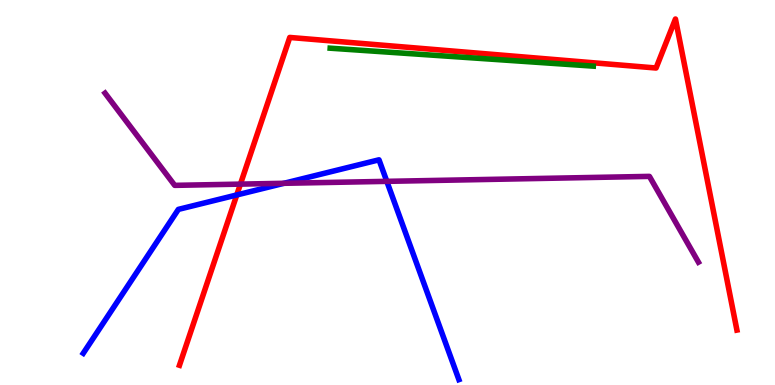[{'lines': ['blue', 'red'], 'intersections': [{'x': 3.06, 'y': 4.94}]}, {'lines': ['green', 'red'], 'intersections': []}, {'lines': ['purple', 'red'], 'intersections': [{'x': 3.1, 'y': 5.22}]}, {'lines': ['blue', 'green'], 'intersections': []}, {'lines': ['blue', 'purple'], 'intersections': [{'x': 3.66, 'y': 5.24}, {'x': 4.99, 'y': 5.29}]}, {'lines': ['green', 'purple'], 'intersections': []}]